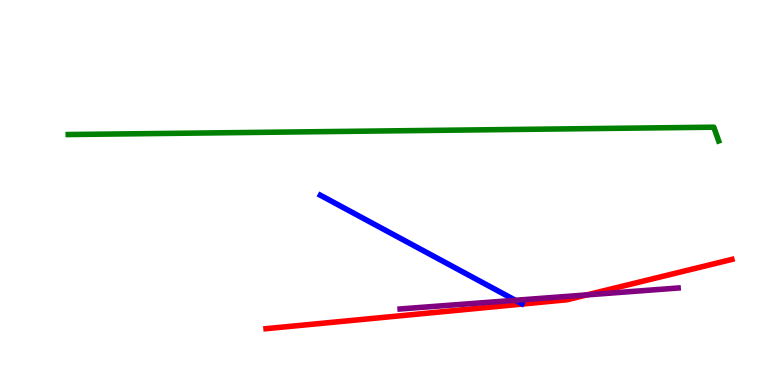[{'lines': ['blue', 'red'], 'intersections': []}, {'lines': ['green', 'red'], 'intersections': []}, {'lines': ['purple', 'red'], 'intersections': [{'x': 7.57, 'y': 2.34}]}, {'lines': ['blue', 'green'], 'intersections': []}, {'lines': ['blue', 'purple'], 'intersections': [{'x': 6.65, 'y': 2.2}]}, {'lines': ['green', 'purple'], 'intersections': []}]